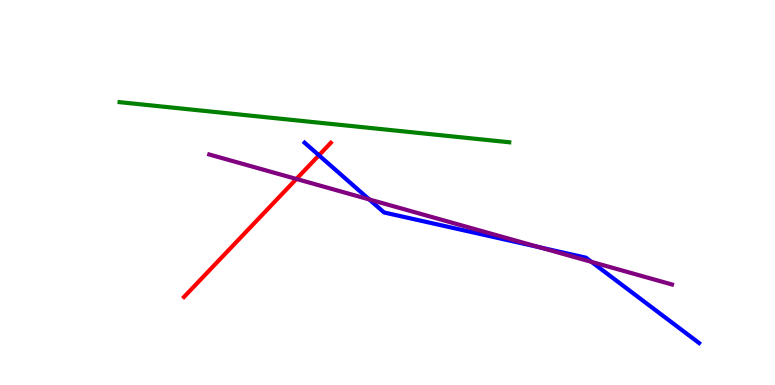[{'lines': ['blue', 'red'], 'intersections': [{'x': 4.12, 'y': 5.97}]}, {'lines': ['green', 'red'], 'intersections': []}, {'lines': ['purple', 'red'], 'intersections': [{'x': 3.82, 'y': 5.35}]}, {'lines': ['blue', 'green'], 'intersections': []}, {'lines': ['blue', 'purple'], 'intersections': [{'x': 4.76, 'y': 4.82}, {'x': 6.96, 'y': 3.58}, {'x': 7.63, 'y': 3.2}]}, {'lines': ['green', 'purple'], 'intersections': []}]